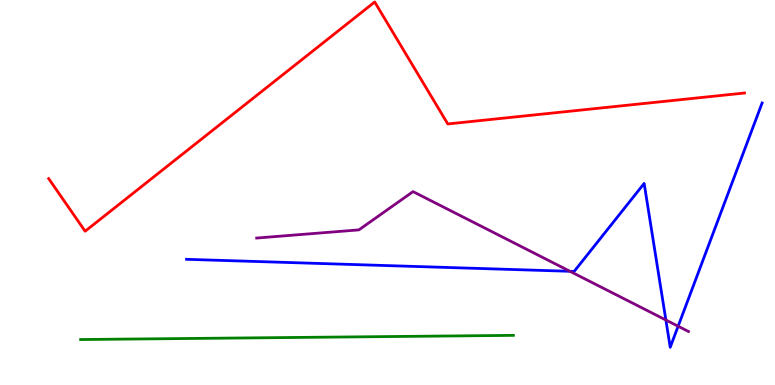[{'lines': ['blue', 'red'], 'intersections': []}, {'lines': ['green', 'red'], 'intersections': []}, {'lines': ['purple', 'red'], 'intersections': []}, {'lines': ['blue', 'green'], 'intersections': []}, {'lines': ['blue', 'purple'], 'intersections': [{'x': 7.35, 'y': 2.95}, {'x': 8.59, 'y': 1.69}, {'x': 8.75, 'y': 1.53}]}, {'lines': ['green', 'purple'], 'intersections': []}]